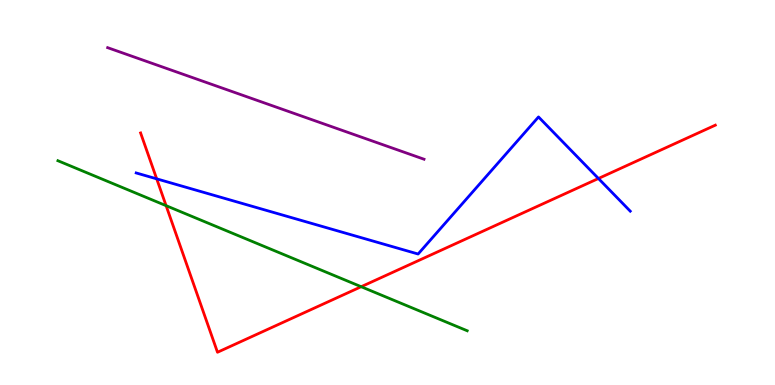[{'lines': ['blue', 'red'], 'intersections': [{'x': 2.02, 'y': 5.35}, {'x': 7.72, 'y': 5.36}]}, {'lines': ['green', 'red'], 'intersections': [{'x': 2.14, 'y': 4.66}, {'x': 4.66, 'y': 2.55}]}, {'lines': ['purple', 'red'], 'intersections': []}, {'lines': ['blue', 'green'], 'intersections': []}, {'lines': ['blue', 'purple'], 'intersections': []}, {'lines': ['green', 'purple'], 'intersections': []}]